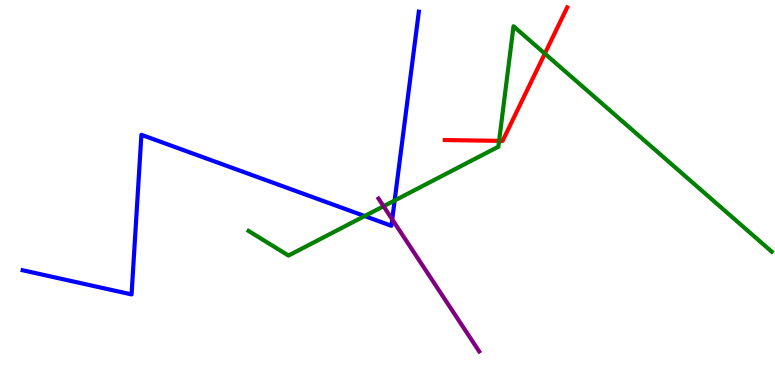[{'lines': ['blue', 'red'], 'intersections': []}, {'lines': ['green', 'red'], 'intersections': [{'x': 6.44, 'y': 6.34}, {'x': 7.03, 'y': 8.61}]}, {'lines': ['purple', 'red'], 'intersections': []}, {'lines': ['blue', 'green'], 'intersections': [{'x': 4.71, 'y': 4.39}, {'x': 5.09, 'y': 4.79}]}, {'lines': ['blue', 'purple'], 'intersections': [{'x': 5.06, 'y': 4.3}]}, {'lines': ['green', 'purple'], 'intersections': [{'x': 4.95, 'y': 4.64}]}]